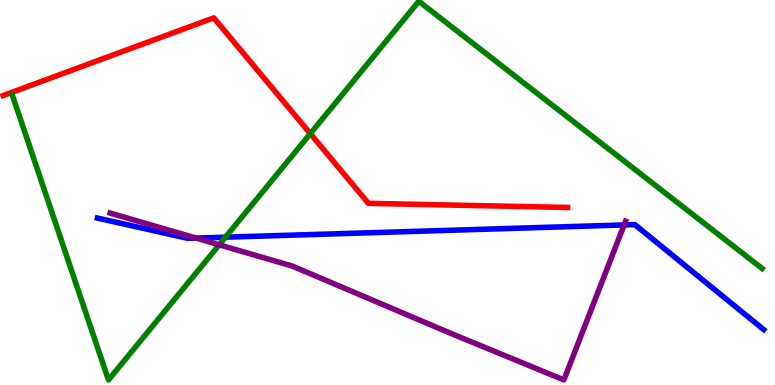[{'lines': ['blue', 'red'], 'intersections': []}, {'lines': ['green', 'red'], 'intersections': [{'x': 4.0, 'y': 6.53}]}, {'lines': ['purple', 'red'], 'intersections': []}, {'lines': ['blue', 'green'], 'intersections': [{'x': 2.91, 'y': 3.84}]}, {'lines': ['blue', 'purple'], 'intersections': [{'x': 2.53, 'y': 3.82}, {'x': 8.05, 'y': 4.16}]}, {'lines': ['green', 'purple'], 'intersections': [{'x': 2.83, 'y': 3.64}]}]